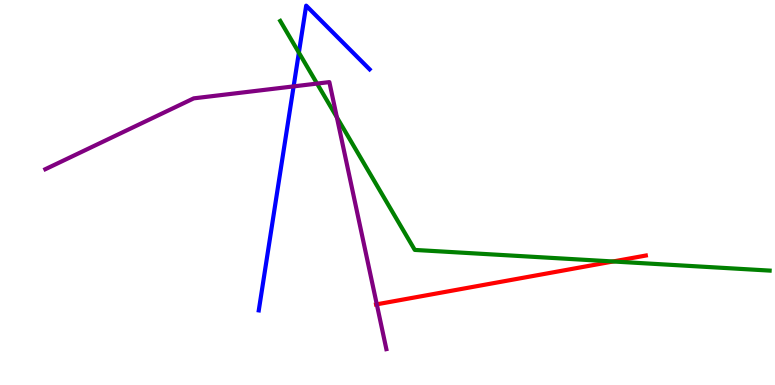[{'lines': ['blue', 'red'], 'intersections': []}, {'lines': ['green', 'red'], 'intersections': [{'x': 7.91, 'y': 3.21}]}, {'lines': ['purple', 'red'], 'intersections': [{'x': 4.86, 'y': 2.1}]}, {'lines': ['blue', 'green'], 'intersections': [{'x': 3.86, 'y': 8.63}]}, {'lines': ['blue', 'purple'], 'intersections': [{'x': 3.79, 'y': 7.76}]}, {'lines': ['green', 'purple'], 'intersections': [{'x': 4.09, 'y': 7.83}, {'x': 4.35, 'y': 6.95}]}]